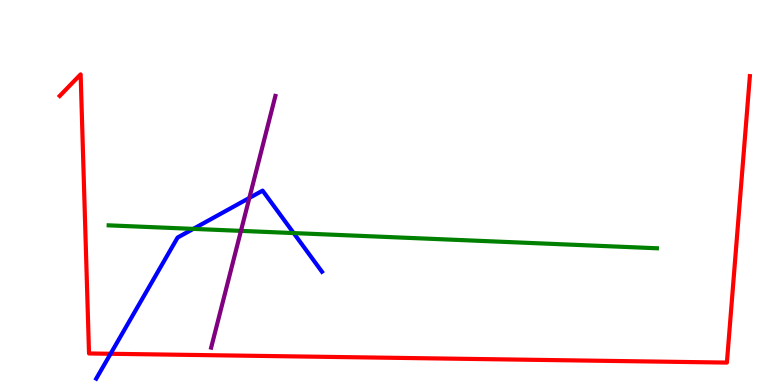[{'lines': ['blue', 'red'], 'intersections': [{'x': 1.43, 'y': 0.811}]}, {'lines': ['green', 'red'], 'intersections': []}, {'lines': ['purple', 'red'], 'intersections': []}, {'lines': ['blue', 'green'], 'intersections': [{'x': 2.49, 'y': 4.05}, {'x': 3.79, 'y': 3.95}]}, {'lines': ['blue', 'purple'], 'intersections': [{'x': 3.22, 'y': 4.86}]}, {'lines': ['green', 'purple'], 'intersections': [{'x': 3.11, 'y': 4.0}]}]